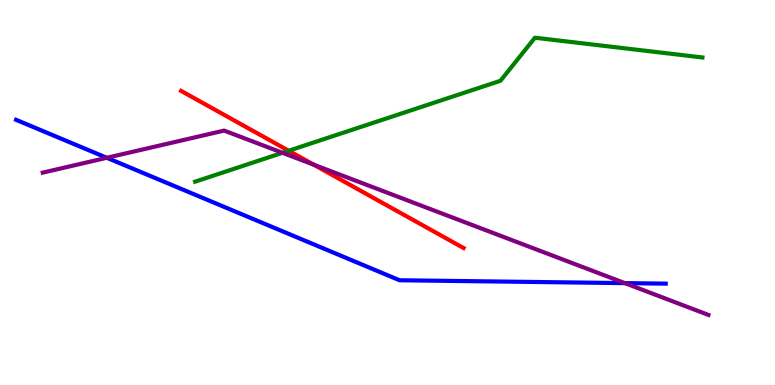[{'lines': ['blue', 'red'], 'intersections': []}, {'lines': ['green', 'red'], 'intersections': [{'x': 3.73, 'y': 6.08}]}, {'lines': ['purple', 'red'], 'intersections': [{'x': 4.05, 'y': 5.72}]}, {'lines': ['blue', 'green'], 'intersections': []}, {'lines': ['blue', 'purple'], 'intersections': [{'x': 1.38, 'y': 5.9}, {'x': 8.06, 'y': 2.65}]}, {'lines': ['green', 'purple'], 'intersections': [{'x': 3.65, 'y': 6.03}]}]